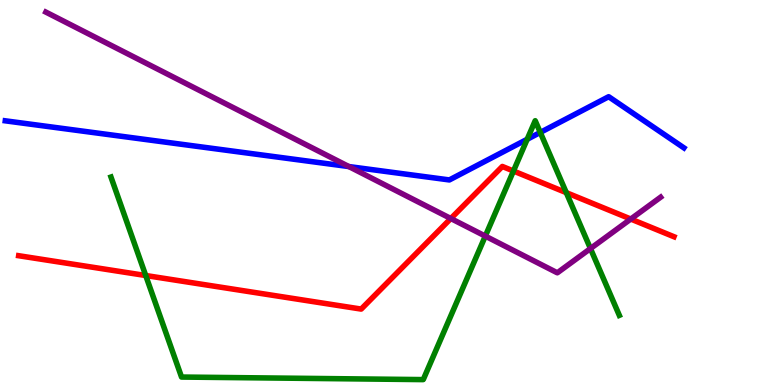[{'lines': ['blue', 'red'], 'intersections': []}, {'lines': ['green', 'red'], 'intersections': [{'x': 1.88, 'y': 2.84}, {'x': 6.63, 'y': 5.56}, {'x': 7.31, 'y': 5.0}]}, {'lines': ['purple', 'red'], 'intersections': [{'x': 5.82, 'y': 4.32}, {'x': 8.14, 'y': 4.31}]}, {'lines': ['blue', 'green'], 'intersections': [{'x': 6.8, 'y': 6.38}, {'x': 6.97, 'y': 6.56}]}, {'lines': ['blue', 'purple'], 'intersections': [{'x': 4.5, 'y': 5.67}]}, {'lines': ['green', 'purple'], 'intersections': [{'x': 6.26, 'y': 3.87}, {'x': 7.62, 'y': 3.54}]}]